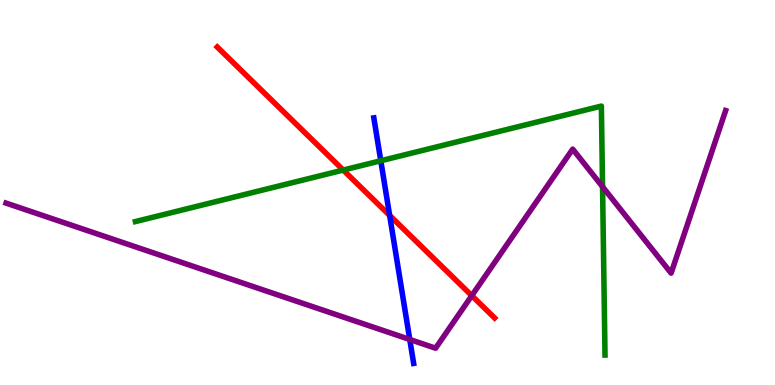[{'lines': ['blue', 'red'], 'intersections': [{'x': 5.03, 'y': 4.4}]}, {'lines': ['green', 'red'], 'intersections': [{'x': 4.43, 'y': 5.58}]}, {'lines': ['purple', 'red'], 'intersections': [{'x': 6.09, 'y': 2.32}]}, {'lines': ['blue', 'green'], 'intersections': [{'x': 4.91, 'y': 5.82}]}, {'lines': ['blue', 'purple'], 'intersections': [{'x': 5.29, 'y': 1.18}]}, {'lines': ['green', 'purple'], 'intersections': [{'x': 7.77, 'y': 5.15}]}]